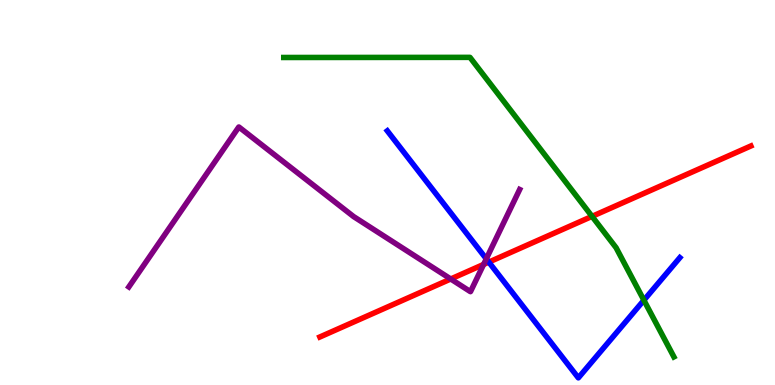[{'lines': ['blue', 'red'], 'intersections': [{'x': 6.31, 'y': 3.19}]}, {'lines': ['green', 'red'], 'intersections': [{'x': 7.64, 'y': 4.38}]}, {'lines': ['purple', 'red'], 'intersections': [{'x': 5.82, 'y': 2.75}, {'x': 6.24, 'y': 3.13}]}, {'lines': ['blue', 'green'], 'intersections': [{'x': 8.31, 'y': 2.2}]}, {'lines': ['blue', 'purple'], 'intersections': [{'x': 6.27, 'y': 3.28}]}, {'lines': ['green', 'purple'], 'intersections': []}]